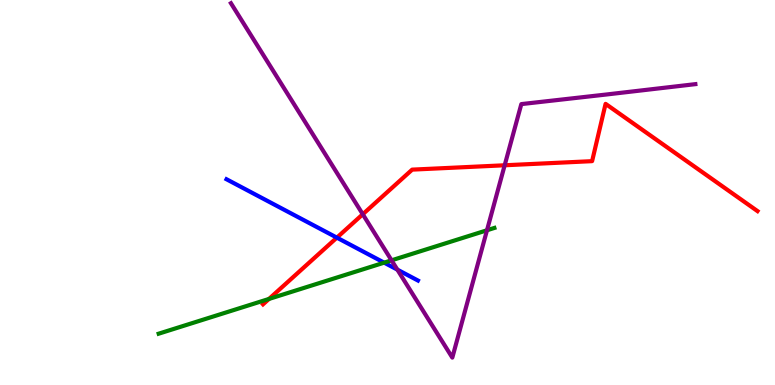[{'lines': ['blue', 'red'], 'intersections': [{'x': 4.35, 'y': 3.83}]}, {'lines': ['green', 'red'], 'intersections': [{'x': 3.47, 'y': 2.24}]}, {'lines': ['purple', 'red'], 'intersections': [{'x': 4.68, 'y': 4.43}, {'x': 6.51, 'y': 5.71}]}, {'lines': ['blue', 'green'], 'intersections': [{'x': 4.96, 'y': 3.18}]}, {'lines': ['blue', 'purple'], 'intersections': [{'x': 5.13, 'y': 3.0}]}, {'lines': ['green', 'purple'], 'intersections': [{'x': 5.05, 'y': 3.24}, {'x': 6.28, 'y': 4.02}]}]